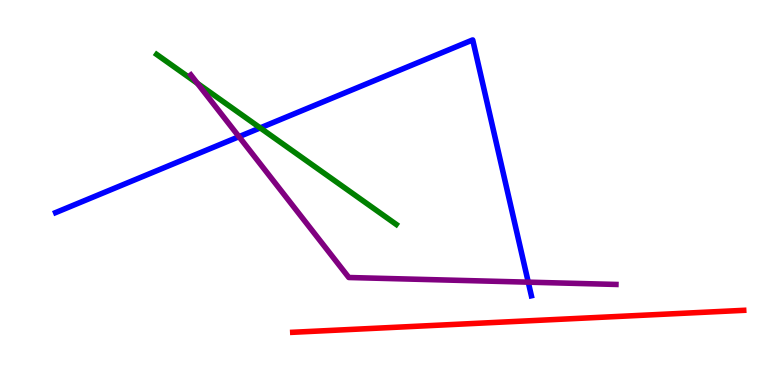[{'lines': ['blue', 'red'], 'intersections': []}, {'lines': ['green', 'red'], 'intersections': []}, {'lines': ['purple', 'red'], 'intersections': []}, {'lines': ['blue', 'green'], 'intersections': [{'x': 3.36, 'y': 6.68}]}, {'lines': ['blue', 'purple'], 'intersections': [{'x': 3.08, 'y': 6.45}, {'x': 6.82, 'y': 2.67}]}, {'lines': ['green', 'purple'], 'intersections': [{'x': 2.55, 'y': 7.84}]}]